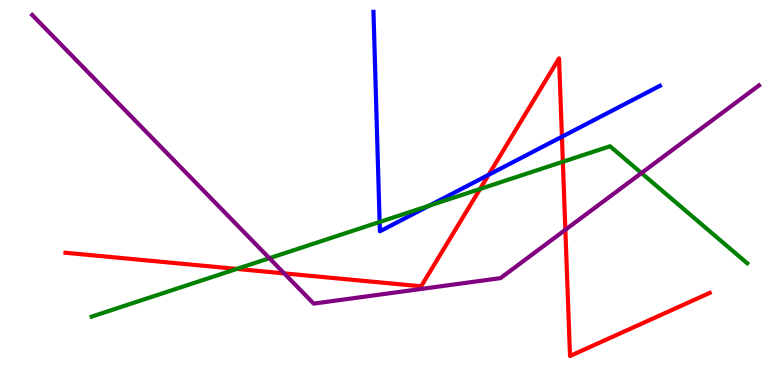[{'lines': ['blue', 'red'], 'intersections': [{'x': 6.3, 'y': 5.46}, {'x': 7.25, 'y': 6.45}]}, {'lines': ['green', 'red'], 'intersections': [{'x': 3.06, 'y': 3.02}, {'x': 6.19, 'y': 5.09}, {'x': 7.26, 'y': 5.8}]}, {'lines': ['purple', 'red'], 'intersections': [{'x': 3.67, 'y': 2.9}, {'x': 7.29, 'y': 4.03}]}, {'lines': ['blue', 'green'], 'intersections': [{'x': 4.9, 'y': 4.23}, {'x': 5.54, 'y': 4.66}]}, {'lines': ['blue', 'purple'], 'intersections': []}, {'lines': ['green', 'purple'], 'intersections': [{'x': 3.48, 'y': 3.29}, {'x': 8.28, 'y': 5.51}]}]